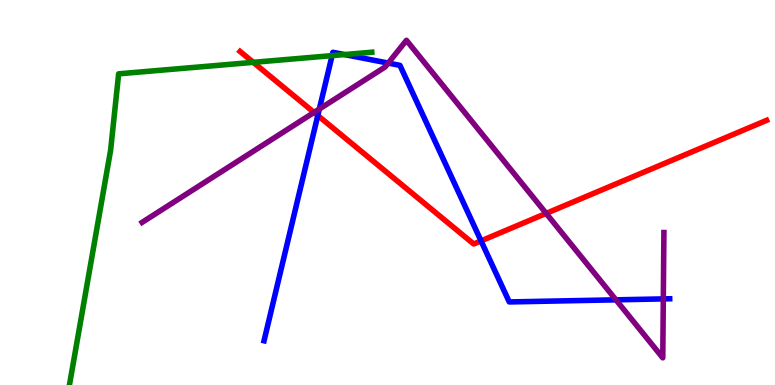[{'lines': ['blue', 'red'], 'intersections': [{'x': 4.1, 'y': 7.0}, {'x': 6.21, 'y': 3.74}]}, {'lines': ['green', 'red'], 'intersections': [{'x': 3.27, 'y': 8.38}]}, {'lines': ['purple', 'red'], 'intersections': [{'x': 4.05, 'y': 7.08}, {'x': 7.05, 'y': 4.46}]}, {'lines': ['blue', 'green'], 'intersections': [{'x': 4.28, 'y': 8.56}, {'x': 4.44, 'y': 8.58}]}, {'lines': ['blue', 'purple'], 'intersections': [{'x': 4.12, 'y': 7.17}, {'x': 5.01, 'y': 8.36}, {'x': 7.95, 'y': 2.21}, {'x': 8.56, 'y': 2.24}]}, {'lines': ['green', 'purple'], 'intersections': []}]